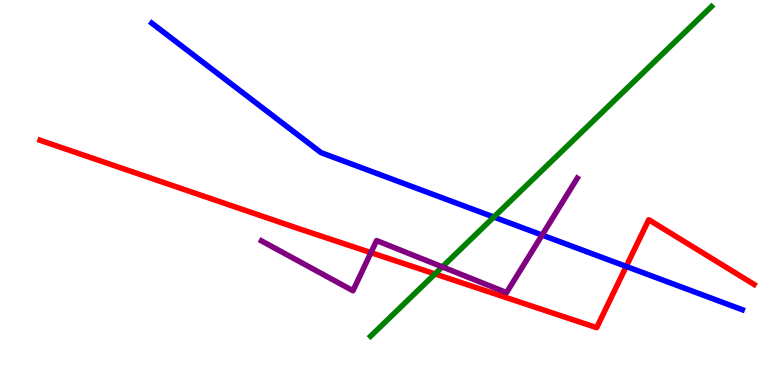[{'lines': ['blue', 'red'], 'intersections': [{'x': 8.08, 'y': 3.08}]}, {'lines': ['green', 'red'], 'intersections': [{'x': 5.61, 'y': 2.89}]}, {'lines': ['purple', 'red'], 'intersections': [{'x': 4.79, 'y': 3.44}]}, {'lines': ['blue', 'green'], 'intersections': [{'x': 6.37, 'y': 4.36}]}, {'lines': ['blue', 'purple'], 'intersections': [{'x': 6.99, 'y': 3.89}]}, {'lines': ['green', 'purple'], 'intersections': [{'x': 5.71, 'y': 3.07}]}]